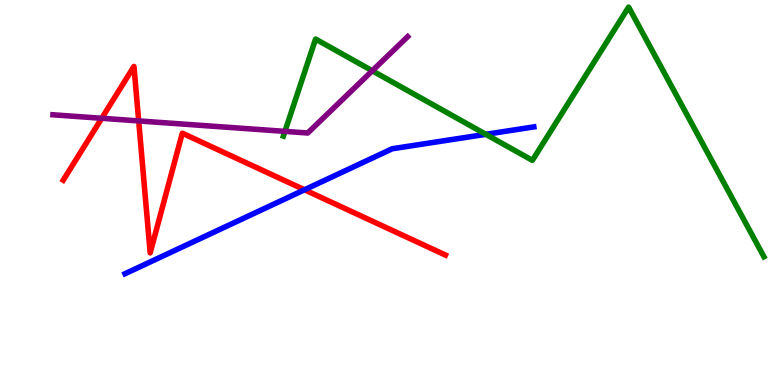[{'lines': ['blue', 'red'], 'intersections': [{'x': 3.93, 'y': 5.07}]}, {'lines': ['green', 'red'], 'intersections': []}, {'lines': ['purple', 'red'], 'intersections': [{'x': 1.31, 'y': 6.93}, {'x': 1.79, 'y': 6.86}]}, {'lines': ['blue', 'green'], 'intersections': [{'x': 6.27, 'y': 6.51}]}, {'lines': ['blue', 'purple'], 'intersections': []}, {'lines': ['green', 'purple'], 'intersections': [{'x': 3.68, 'y': 6.59}, {'x': 4.8, 'y': 8.16}]}]